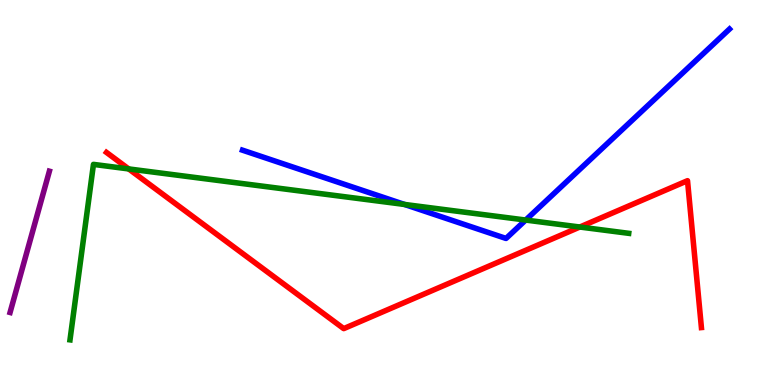[{'lines': ['blue', 'red'], 'intersections': []}, {'lines': ['green', 'red'], 'intersections': [{'x': 1.66, 'y': 5.61}, {'x': 7.48, 'y': 4.1}]}, {'lines': ['purple', 'red'], 'intersections': []}, {'lines': ['blue', 'green'], 'intersections': [{'x': 5.22, 'y': 4.69}, {'x': 6.78, 'y': 4.28}]}, {'lines': ['blue', 'purple'], 'intersections': []}, {'lines': ['green', 'purple'], 'intersections': []}]